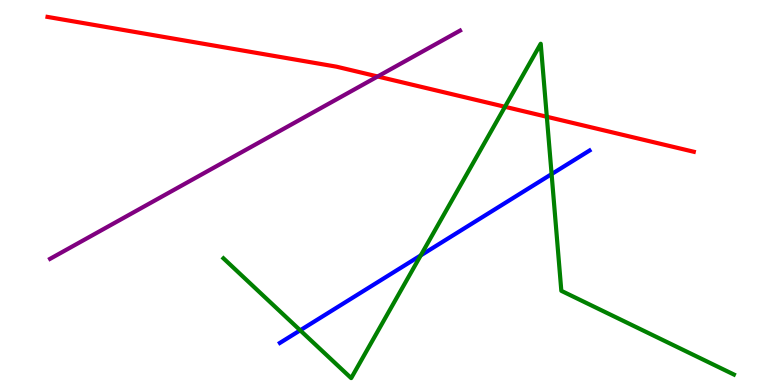[{'lines': ['blue', 'red'], 'intersections': []}, {'lines': ['green', 'red'], 'intersections': [{'x': 6.52, 'y': 7.23}, {'x': 7.06, 'y': 6.97}]}, {'lines': ['purple', 'red'], 'intersections': [{'x': 4.87, 'y': 8.01}]}, {'lines': ['blue', 'green'], 'intersections': [{'x': 3.87, 'y': 1.42}, {'x': 5.43, 'y': 3.37}, {'x': 7.12, 'y': 5.48}]}, {'lines': ['blue', 'purple'], 'intersections': []}, {'lines': ['green', 'purple'], 'intersections': []}]